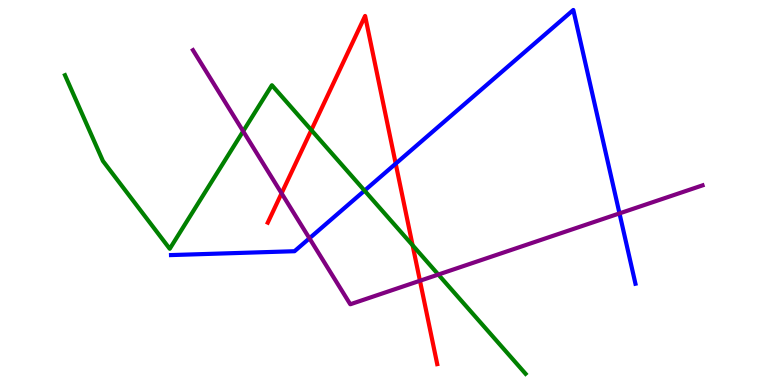[{'lines': ['blue', 'red'], 'intersections': [{'x': 5.11, 'y': 5.75}]}, {'lines': ['green', 'red'], 'intersections': [{'x': 4.02, 'y': 6.62}, {'x': 5.32, 'y': 3.63}]}, {'lines': ['purple', 'red'], 'intersections': [{'x': 3.63, 'y': 4.98}, {'x': 5.42, 'y': 2.71}]}, {'lines': ['blue', 'green'], 'intersections': [{'x': 4.7, 'y': 5.05}]}, {'lines': ['blue', 'purple'], 'intersections': [{'x': 3.99, 'y': 3.81}, {'x': 7.99, 'y': 4.46}]}, {'lines': ['green', 'purple'], 'intersections': [{'x': 3.14, 'y': 6.59}, {'x': 5.66, 'y': 2.87}]}]